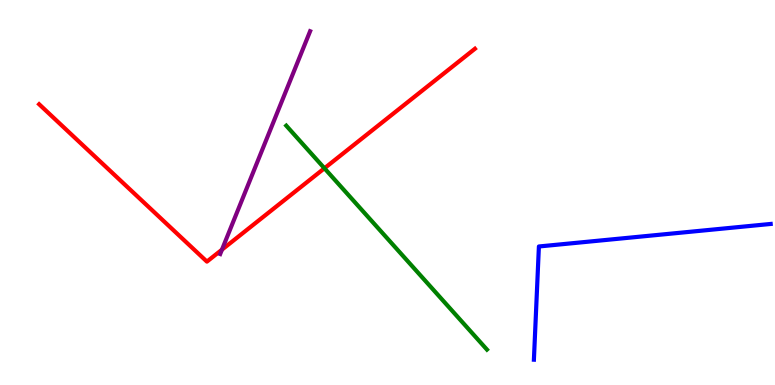[{'lines': ['blue', 'red'], 'intersections': []}, {'lines': ['green', 'red'], 'intersections': [{'x': 4.19, 'y': 5.63}]}, {'lines': ['purple', 'red'], 'intersections': [{'x': 2.86, 'y': 3.52}]}, {'lines': ['blue', 'green'], 'intersections': []}, {'lines': ['blue', 'purple'], 'intersections': []}, {'lines': ['green', 'purple'], 'intersections': []}]